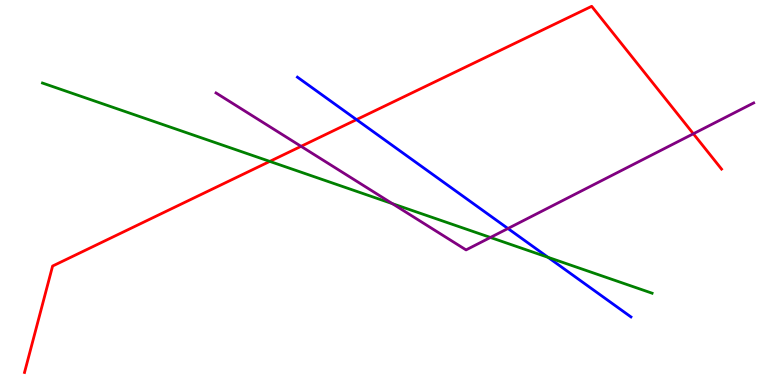[{'lines': ['blue', 'red'], 'intersections': [{'x': 4.6, 'y': 6.89}]}, {'lines': ['green', 'red'], 'intersections': [{'x': 3.48, 'y': 5.81}]}, {'lines': ['purple', 'red'], 'intersections': [{'x': 3.88, 'y': 6.2}, {'x': 8.95, 'y': 6.53}]}, {'lines': ['blue', 'green'], 'intersections': [{'x': 7.07, 'y': 3.32}]}, {'lines': ['blue', 'purple'], 'intersections': [{'x': 6.55, 'y': 4.06}]}, {'lines': ['green', 'purple'], 'intersections': [{'x': 5.06, 'y': 4.71}, {'x': 6.33, 'y': 3.83}]}]